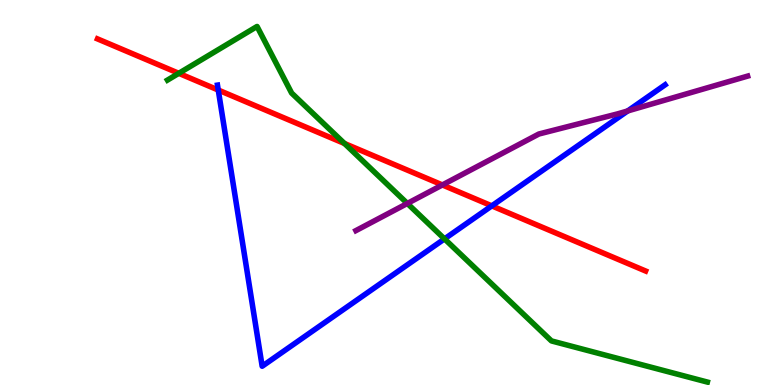[{'lines': ['blue', 'red'], 'intersections': [{'x': 2.82, 'y': 7.66}, {'x': 6.35, 'y': 4.65}]}, {'lines': ['green', 'red'], 'intersections': [{'x': 2.31, 'y': 8.1}, {'x': 4.44, 'y': 6.27}]}, {'lines': ['purple', 'red'], 'intersections': [{'x': 5.71, 'y': 5.2}]}, {'lines': ['blue', 'green'], 'intersections': [{'x': 5.74, 'y': 3.79}]}, {'lines': ['blue', 'purple'], 'intersections': [{'x': 8.1, 'y': 7.12}]}, {'lines': ['green', 'purple'], 'intersections': [{'x': 5.26, 'y': 4.72}]}]